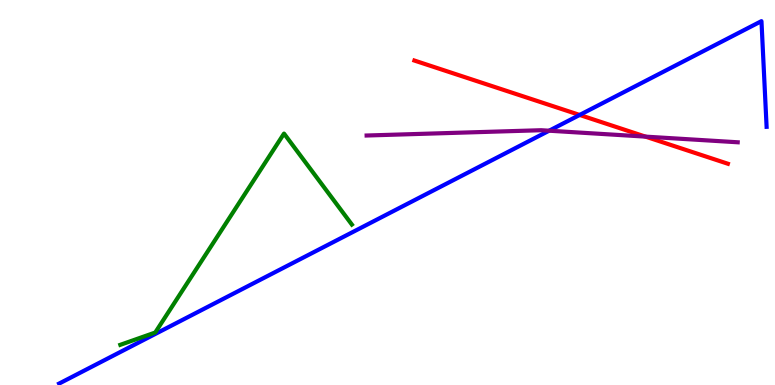[{'lines': ['blue', 'red'], 'intersections': [{'x': 7.48, 'y': 7.01}]}, {'lines': ['green', 'red'], 'intersections': []}, {'lines': ['purple', 'red'], 'intersections': [{'x': 8.33, 'y': 6.45}]}, {'lines': ['blue', 'green'], 'intersections': []}, {'lines': ['blue', 'purple'], 'intersections': [{'x': 7.09, 'y': 6.6}]}, {'lines': ['green', 'purple'], 'intersections': []}]